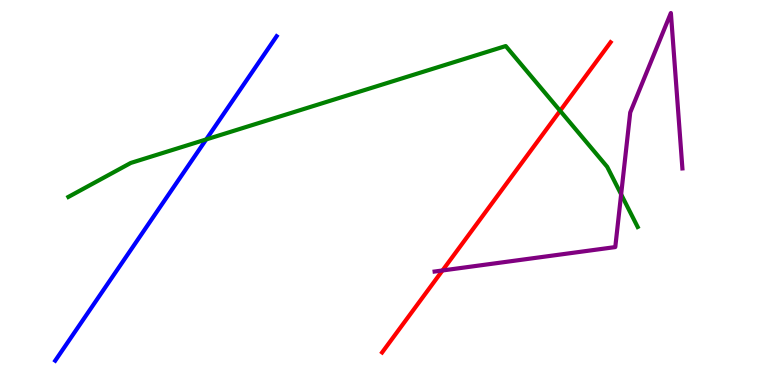[{'lines': ['blue', 'red'], 'intersections': []}, {'lines': ['green', 'red'], 'intersections': [{'x': 7.23, 'y': 7.12}]}, {'lines': ['purple', 'red'], 'intersections': [{'x': 5.71, 'y': 2.97}]}, {'lines': ['blue', 'green'], 'intersections': [{'x': 2.66, 'y': 6.38}]}, {'lines': ['blue', 'purple'], 'intersections': []}, {'lines': ['green', 'purple'], 'intersections': [{'x': 8.01, 'y': 4.95}]}]